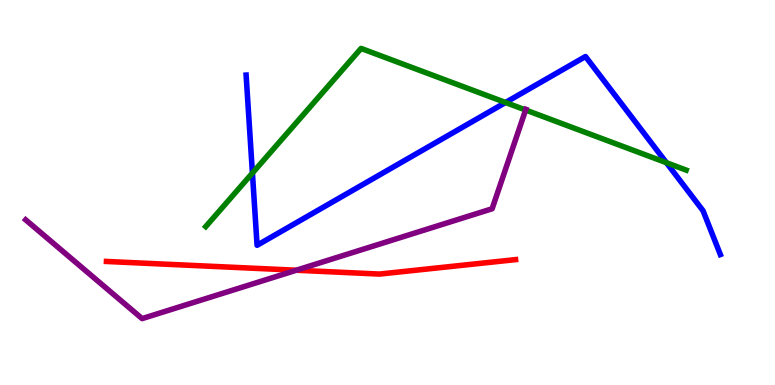[{'lines': ['blue', 'red'], 'intersections': []}, {'lines': ['green', 'red'], 'intersections': []}, {'lines': ['purple', 'red'], 'intersections': [{'x': 3.82, 'y': 2.98}]}, {'lines': ['blue', 'green'], 'intersections': [{'x': 3.26, 'y': 5.5}, {'x': 6.52, 'y': 7.34}, {'x': 8.6, 'y': 5.77}]}, {'lines': ['blue', 'purple'], 'intersections': []}, {'lines': ['green', 'purple'], 'intersections': [{'x': 6.78, 'y': 7.14}]}]